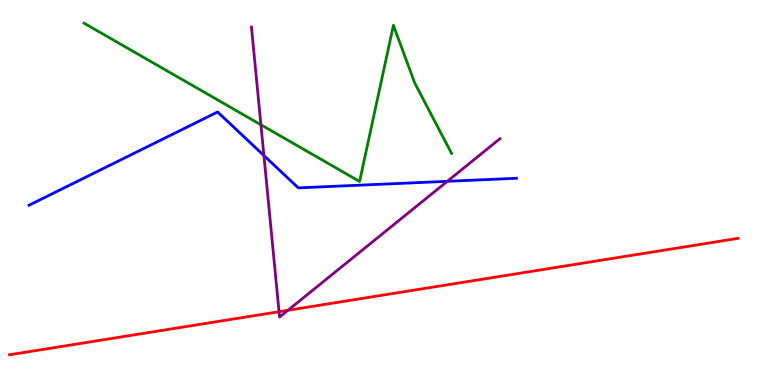[{'lines': ['blue', 'red'], 'intersections': []}, {'lines': ['green', 'red'], 'intersections': []}, {'lines': ['purple', 'red'], 'intersections': [{'x': 3.6, 'y': 1.9}, {'x': 3.72, 'y': 1.94}]}, {'lines': ['blue', 'green'], 'intersections': []}, {'lines': ['blue', 'purple'], 'intersections': [{'x': 3.41, 'y': 5.96}, {'x': 5.77, 'y': 5.29}]}, {'lines': ['green', 'purple'], 'intersections': [{'x': 3.37, 'y': 6.76}]}]